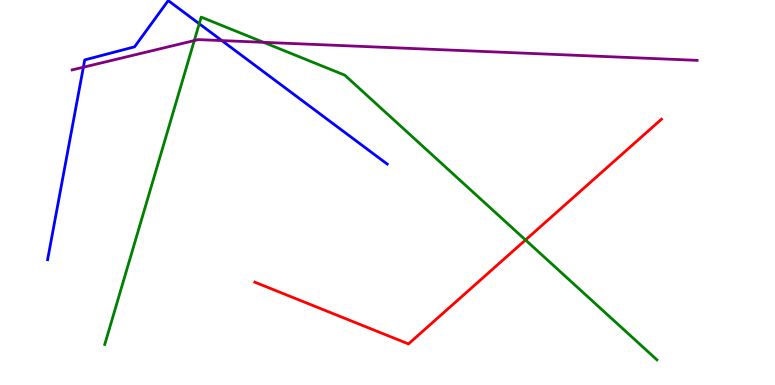[{'lines': ['blue', 'red'], 'intersections': []}, {'lines': ['green', 'red'], 'intersections': [{'x': 6.78, 'y': 3.77}]}, {'lines': ['purple', 'red'], 'intersections': []}, {'lines': ['blue', 'green'], 'intersections': [{'x': 2.57, 'y': 9.38}]}, {'lines': ['blue', 'purple'], 'intersections': [{'x': 1.08, 'y': 8.25}, {'x': 2.86, 'y': 8.95}]}, {'lines': ['green', 'purple'], 'intersections': [{'x': 2.51, 'y': 8.95}, {'x': 3.4, 'y': 8.9}]}]